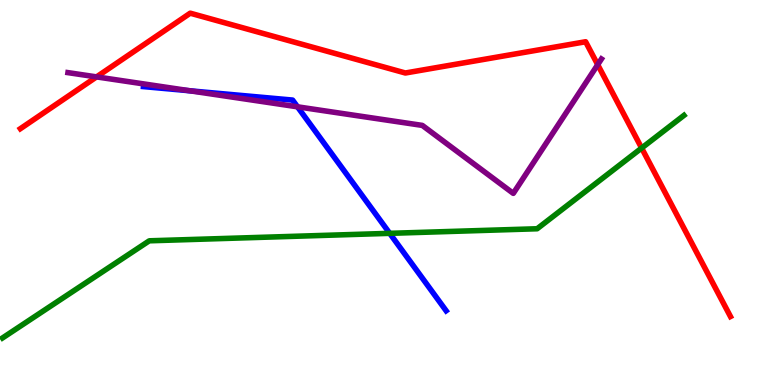[{'lines': ['blue', 'red'], 'intersections': []}, {'lines': ['green', 'red'], 'intersections': [{'x': 8.28, 'y': 6.15}]}, {'lines': ['purple', 'red'], 'intersections': [{'x': 1.25, 'y': 8.0}, {'x': 7.71, 'y': 8.32}]}, {'lines': ['blue', 'green'], 'intersections': [{'x': 5.03, 'y': 3.94}]}, {'lines': ['blue', 'purple'], 'intersections': [{'x': 2.45, 'y': 7.64}, {'x': 3.84, 'y': 7.23}]}, {'lines': ['green', 'purple'], 'intersections': []}]